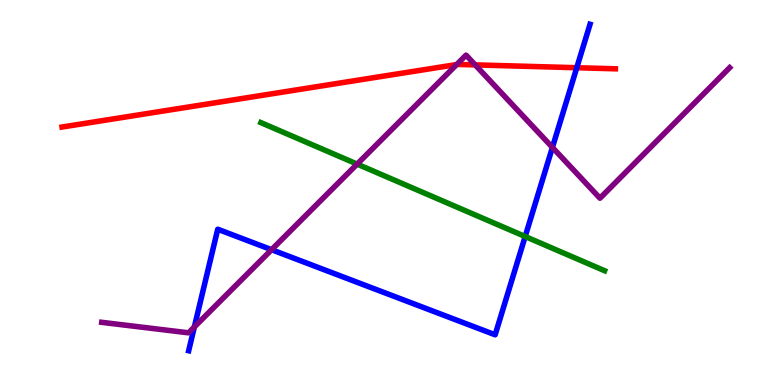[{'lines': ['blue', 'red'], 'intersections': [{'x': 7.44, 'y': 8.24}]}, {'lines': ['green', 'red'], 'intersections': []}, {'lines': ['purple', 'red'], 'intersections': [{'x': 5.89, 'y': 8.32}, {'x': 6.13, 'y': 8.31}]}, {'lines': ['blue', 'green'], 'intersections': [{'x': 6.78, 'y': 3.86}]}, {'lines': ['blue', 'purple'], 'intersections': [{'x': 2.51, 'y': 1.51}, {'x': 3.5, 'y': 3.51}, {'x': 7.13, 'y': 6.17}]}, {'lines': ['green', 'purple'], 'intersections': [{'x': 4.61, 'y': 5.74}]}]